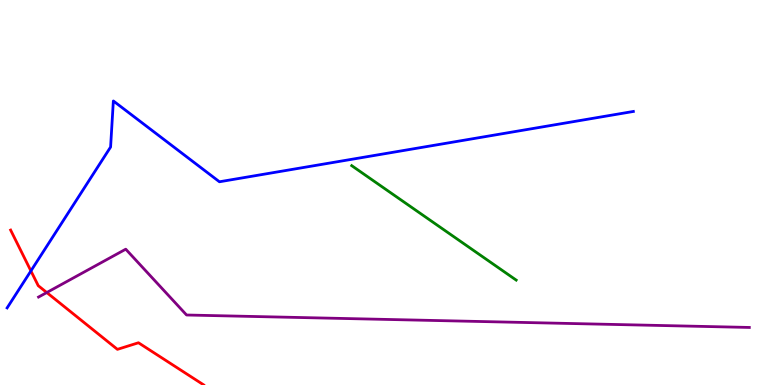[{'lines': ['blue', 'red'], 'intersections': [{'x': 0.399, 'y': 2.96}]}, {'lines': ['green', 'red'], 'intersections': []}, {'lines': ['purple', 'red'], 'intersections': [{'x': 0.604, 'y': 2.4}]}, {'lines': ['blue', 'green'], 'intersections': []}, {'lines': ['blue', 'purple'], 'intersections': []}, {'lines': ['green', 'purple'], 'intersections': []}]